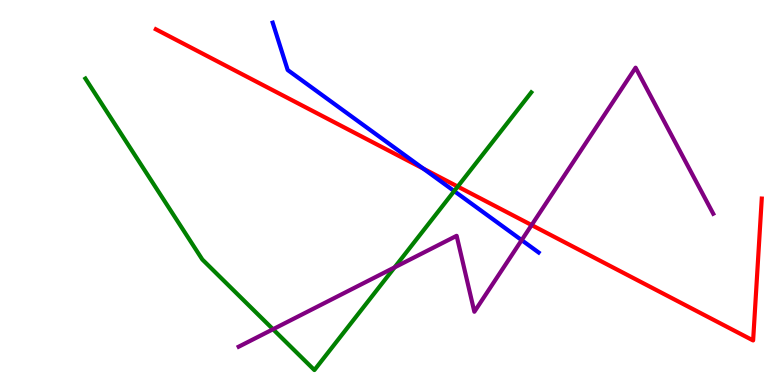[{'lines': ['blue', 'red'], 'intersections': [{'x': 5.46, 'y': 5.62}]}, {'lines': ['green', 'red'], 'intersections': [{'x': 5.91, 'y': 5.15}]}, {'lines': ['purple', 'red'], 'intersections': [{'x': 6.86, 'y': 4.15}]}, {'lines': ['blue', 'green'], 'intersections': [{'x': 5.86, 'y': 5.04}]}, {'lines': ['blue', 'purple'], 'intersections': [{'x': 6.73, 'y': 3.76}]}, {'lines': ['green', 'purple'], 'intersections': [{'x': 3.52, 'y': 1.45}, {'x': 5.09, 'y': 3.06}]}]